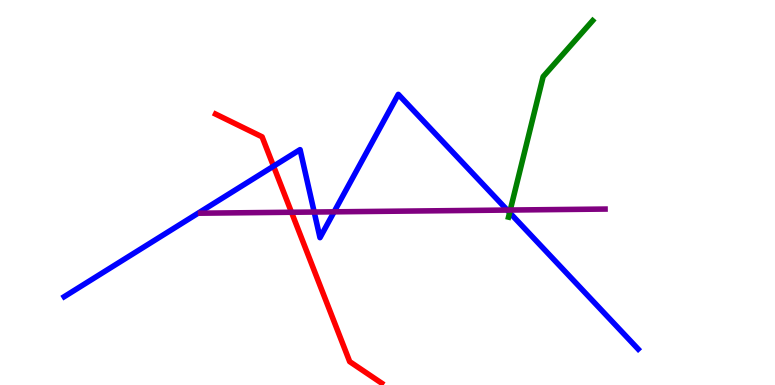[{'lines': ['blue', 'red'], 'intersections': [{'x': 3.53, 'y': 5.68}]}, {'lines': ['green', 'red'], 'intersections': []}, {'lines': ['purple', 'red'], 'intersections': [{'x': 3.76, 'y': 4.49}]}, {'lines': ['blue', 'green'], 'intersections': [{'x': 6.58, 'y': 4.48}]}, {'lines': ['blue', 'purple'], 'intersections': [{'x': 4.05, 'y': 4.49}, {'x': 4.31, 'y': 4.5}, {'x': 6.55, 'y': 4.54}]}, {'lines': ['green', 'purple'], 'intersections': [{'x': 6.58, 'y': 4.54}]}]